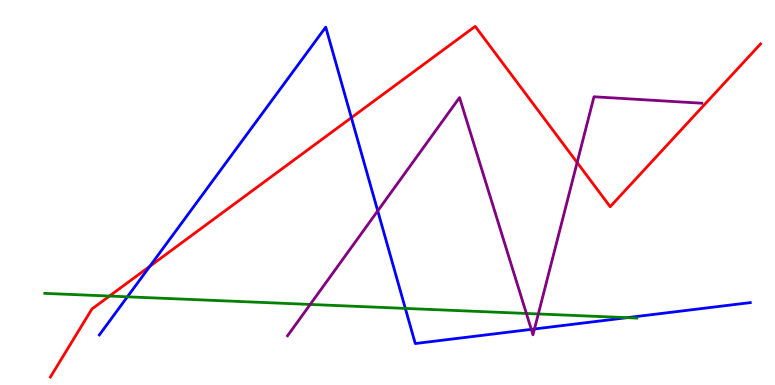[{'lines': ['blue', 'red'], 'intersections': [{'x': 1.93, 'y': 3.08}, {'x': 4.53, 'y': 6.94}]}, {'lines': ['green', 'red'], 'intersections': [{'x': 1.41, 'y': 2.31}]}, {'lines': ['purple', 'red'], 'intersections': [{'x': 7.45, 'y': 5.78}]}, {'lines': ['blue', 'green'], 'intersections': [{'x': 1.64, 'y': 2.29}, {'x': 5.23, 'y': 1.99}, {'x': 8.09, 'y': 1.75}]}, {'lines': ['blue', 'purple'], 'intersections': [{'x': 4.87, 'y': 4.52}, {'x': 6.86, 'y': 1.45}, {'x': 6.9, 'y': 1.46}]}, {'lines': ['green', 'purple'], 'intersections': [{'x': 4.0, 'y': 2.09}, {'x': 6.79, 'y': 1.86}, {'x': 6.95, 'y': 1.85}]}]